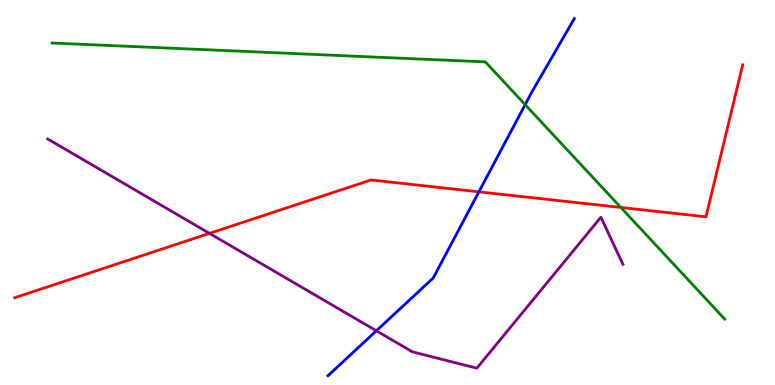[{'lines': ['blue', 'red'], 'intersections': [{'x': 6.18, 'y': 5.02}]}, {'lines': ['green', 'red'], 'intersections': [{'x': 8.01, 'y': 4.61}]}, {'lines': ['purple', 'red'], 'intersections': [{'x': 2.7, 'y': 3.94}]}, {'lines': ['blue', 'green'], 'intersections': [{'x': 6.78, 'y': 7.28}]}, {'lines': ['blue', 'purple'], 'intersections': [{'x': 4.86, 'y': 1.41}]}, {'lines': ['green', 'purple'], 'intersections': []}]